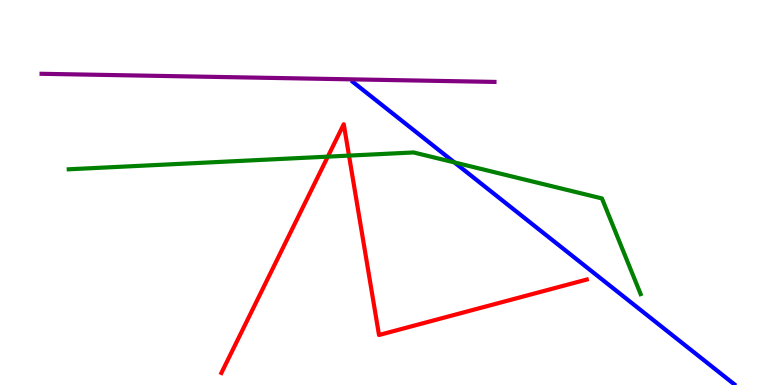[{'lines': ['blue', 'red'], 'intersections': []}, {'lines': ['green', 'red'], 'intersections': [{'x': 4.23, 'y': 5.93}, {'x': 4.5, 'y': 5.96}]}, {'lines': ['purple', 'red'], 'intersections': []}, {'lines': ['blue', 'green'], 'intersections': [{'x': 5.86, 'y': 5.78}]}, {'lines': ['blue', 'purple'], 'intersections': []}, {'lines': ['green', 'purple'], 'intersections': []}]